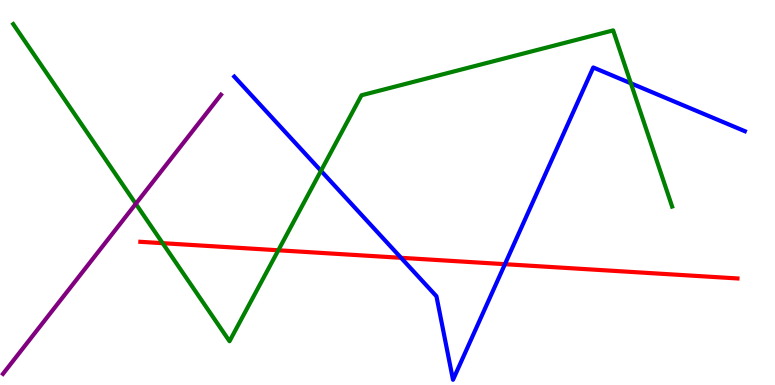[{'lines': ['blue', 'red'], 'intersections': [{'x': 5.17, 'y': 3.3}, {'x': 6.52, 'y': 3.14}]}, {'lines': ['green', 'red'], 'intersections': [{'x': 2.1, 'y': 3.68}, {'x': 3.59, 'y': 3.5}]}, {'lines': ['purple', 'red'], 'intersections': []}, {'lines': ['blue', 'green'], 'intersections': [{'x': 4.14, 'y': 5.56}, {'x': 8.14, 'y': 7.84}]}, {'lines': ['blue', 'purple'], 'intersections': []}, {'lines': ['green', 'purple'], 'intersections': [{'x': 1.75, 'y': 4.71}]}]